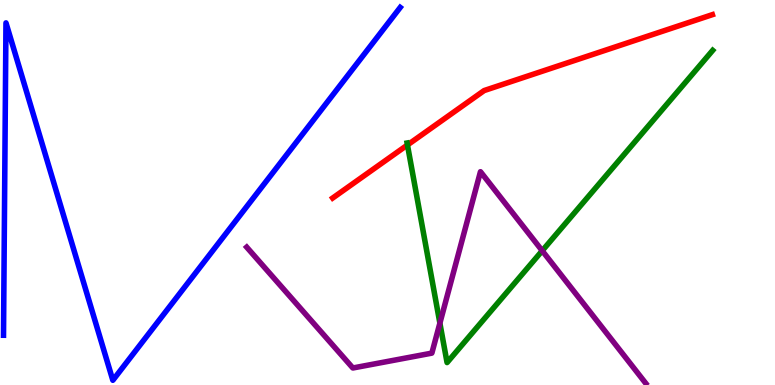[{'lines': ['blue', 'red'], 'intersections': []}, {'lines': ['green', 'red'], 'intersections': [{'x': 5.26, 'y': 6.23}]}, {'lines': ['purple', 'red'], 'intersections': []}, {'lines': ['blue', 'green'], 'intersections': []}, {'lines': ['blue', 'purple'], 'intersections': []}, {'lines': ['green', 'purple'], 'intersections': [{'x': 5.68, 'y': 1.61}, {'x': 7.0, 'y': 3.49}]}]